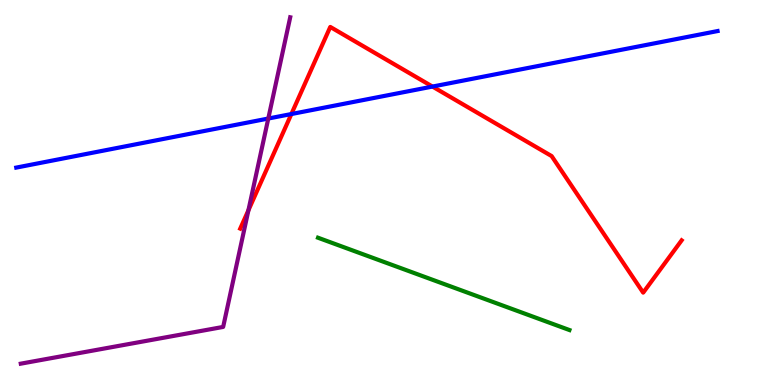[{'lines': ['blue', 'red'], 'intersections': [{'x': 3.76, 'y': 7.04}, {'x': 5.58, 'y': 7.75}]}, {'lines': ['green', 'red'], 'intersections': []}, {'lines': ['purple', 'red'], 'intersections': [{'x': 3.21, 'y': 4.54}]}, {'lines': ['blue', 'green'], 'intersections': []}, {'lines': ['blue', 'purple'], 'intersections': [{'x': 3.46, 'y': 6.92}]}, {'lines': ['green', 'purple'], 'intersections': []}]